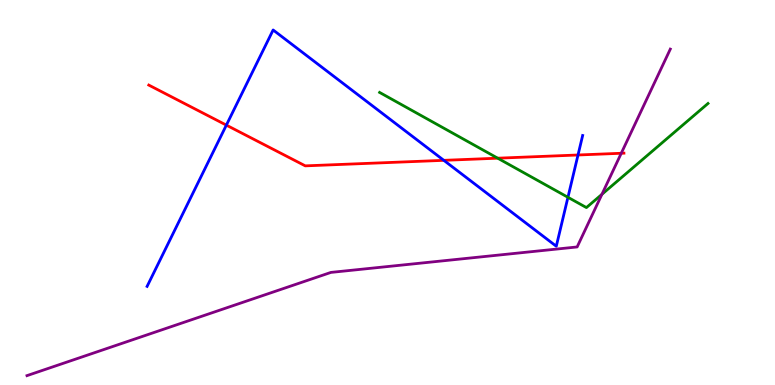[{'lines': ['blue', 'red'], 'intersections': [{'x': 2.92, 'y': 6.75}, {'x': 5.73, 'y': 5.84}, {'x': 7.46, 'y': 5.97}]}, {'lines': ['green', 'red'], 'intersections': [{'x': 6.42, 'y': 5.89}]}, {'lines': ['purple', 'red'], 'intersections': [{'x': 8.02, 'y': 6.02}]}, {'lines': ['blue', 'green'], 'intersections': [{'x': 7.33, 'y': 4.88}]}, {'lines': ['blue', 'purple'], 'intersections': []}, {'lines': ['green', 'purple'], 'intersections': [{'x': 7.77, 'y': 4.95}]}]